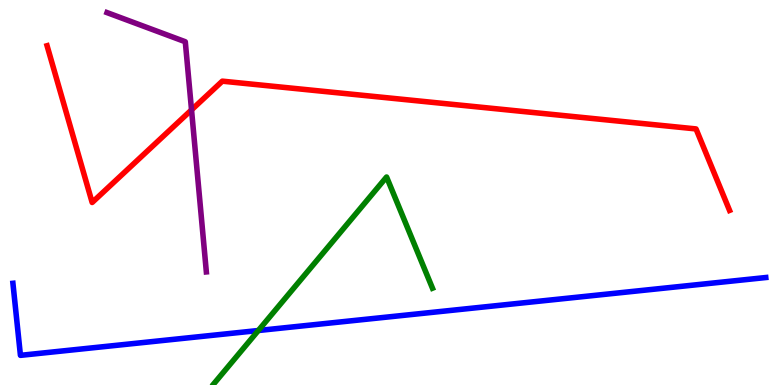[{'lines': ['blue', 'red'], 'intersections': []}, {'lines': ['green', 'red'], 'intersections': []}, {'lines': ['purple', 'red'], 'intersections': [{'x': 2.47, 'y': 7.15}]}, {'lines': ['blue', 'green'], 'intersections': [{'x': 3.33, 'y': 1.42}]}, {'lines': ['blue', 'purple'], 'intersections': []}, {'lines': ['green', 'purple'], 'intersections': []}]